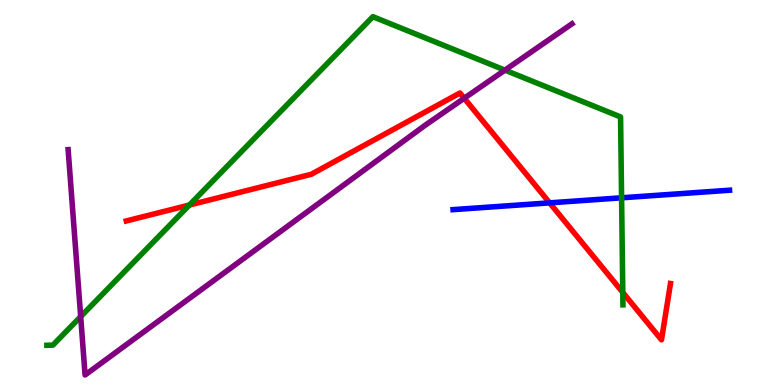[{'lines': ['blue', 'red'], 'intersections': [{'x': 7.09, 'y': 4.73}]}, {'lines': ['green', 'red'], 'intersections': [{'x': 2.44, 'y': 4.67}, {'x': 8.04, 'y': 2.4}]}, {'lines': ['purple', 'red'], 'intersections': [{'x': 5.99, 'y': 7.45}]}, {'lines': ['blue', 'green'], 'intersections': [{'x': 8.02, 'y': 4.86}]}, {'lines': ['blue', 'purple'], 'intersections': []}, {'lines': ['green', 'purple'], 'intersections': [{'x': 1.04, 'y': 1.78}, {'x': 6.52, 'y': 8.18}]}]